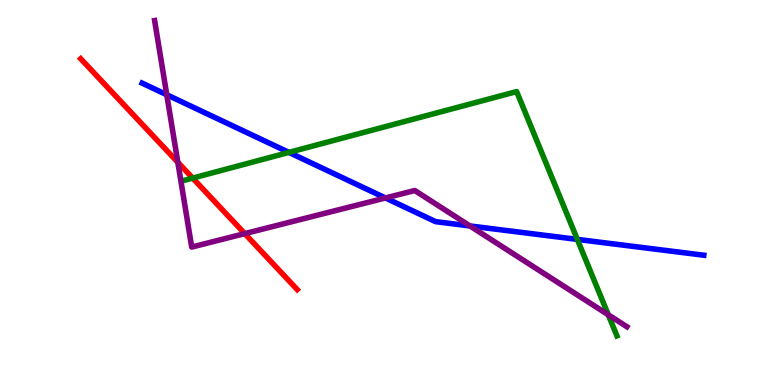[{'lines': ['blue', 'red'], 'intersections': []}, {'lines': ['green', 'red'], 'intersections': [{'x': 2.49, 'y': 5.37}]}, {'lines': ['purple', 'red'], 'intersections': [{'x': 2.29, 'y': 5.79}, {'x': 3.16, 'y': 3.93}]}, {'lines': ['blue', 'green'], 'intersections': [{'x': 3.73, 'y': 6.04}, {'x': 7.45, 'y': 3.78}]}, {'lines': ['blue', 'purple'], 'intersections': [{'x': 2.15, 'y': 7.54}, {'x': 4.97, 'y': 4.86}, {'x': 6.06, 'y': 4.13}]}, {'lines': ['green', 'purple'], 'intersections': [{'x': 7.85, 'y': 1.82}]}]